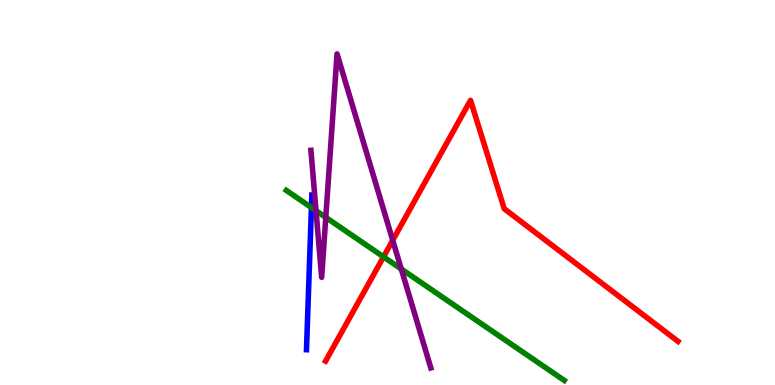[{'lines': ['blue', 'red'], 'intersections': []}, {'lines': ['green', 'red'], 'intersections': [{'x': 4.95, 'y': 3.33}]}, {'lines': ['purple', 'red'], 'intersections': [{'x': 5.07, 'y': 3.76}]}, {'lines': ['blue', 'green'], 'intersections': [{'x': 4.02, 'y': 4.61}]}, {'lines': ['blue', 'purple'], 'intersections': []}, {'lines': ['green', 'purple'], 'intersections': [{'x': 4.08, 'y': 4.53}, {'x': 4.2, 'y': 4.35}, {'x': 5.18, 'y': 3.01}]}]